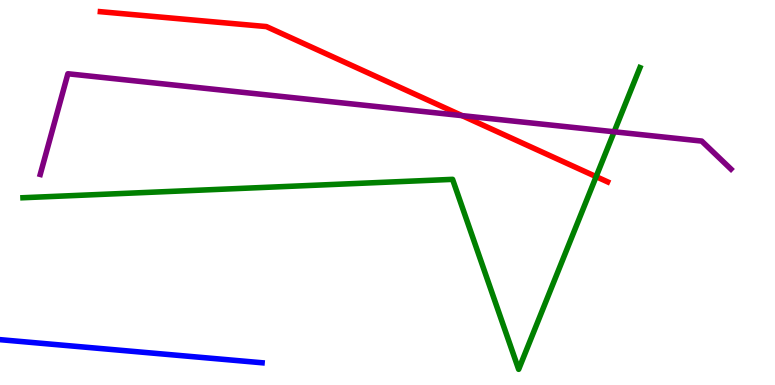[{'lines': ['blue', 'red'], 'intersections': []}, {'lines': ['green', 'red'], 'intersections': [{'x': 7.69, 'y': 5.41}]}, {'lines': ['purple', 'red'], 'intersections': [{'x': 5.96, 'y': 7.0}]}, {'lines': ['blue', 'green'], 'intersections': []}, {'lines': ['blue', 'purple'], 'intersections': []}, {'lines': ['green', 'purple'], 'intersections': [{'x': 7.92, 'y': 6.58}]}]